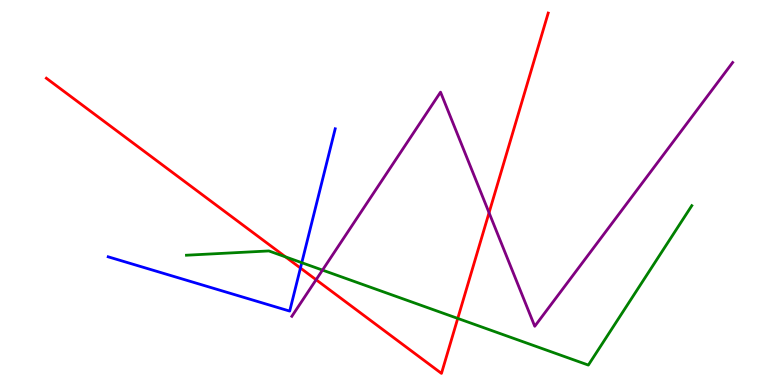[{'lines': ['blue', 'red'], 'intersections': [{'x': 3.88, 'y': 3.04}]}, {'lines': ['green', 'red'], 'intersections': [{'x': 3.68, 'y': 3.33}, {'x': 5.91, 'y': 1.73}]}, {'lines': ['purple', 'red'], 'intersections': [{'x': 4.08, 'y': 2.73}, {'x': 6.31, 'y': 4.47}]}, {'lines': ['blue', 'green'], 'intersections': [{'x': 3.89, 'y': 3.18}]}, {'lines': ['blue', 'purple'], 'intersections': []}, {'lines': ['green', 'purple'], 'intersections': [{'x': 4.16, 'y': 2.98}]}]